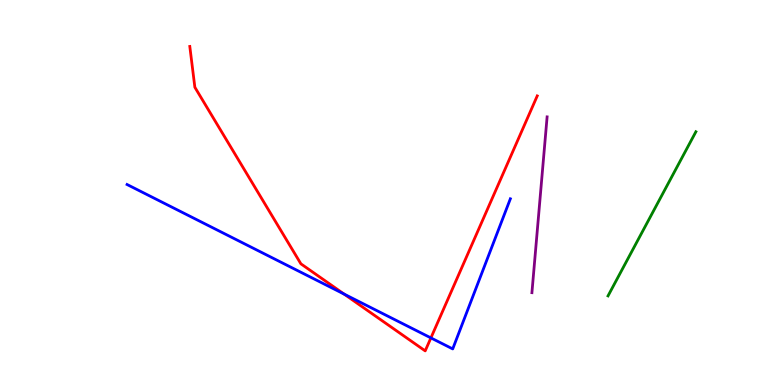[{'lines': ['blue', 'red'], 'intersections': [{'x': 4.44, 'y': 2.36}, {'x': 5.56, 'y': 1.22}]}, {'lines': ['green', 'red'], 'intersections': []}, {'lines': ['purple', 'red'], 'intersections': []}, {'lines': ['blue', 'green'], 'intersections': []}, {'lines': ['blue', 'purple'], 'intersections': []}, {'lines': ['green', 'purple'], 'intersections': []}]